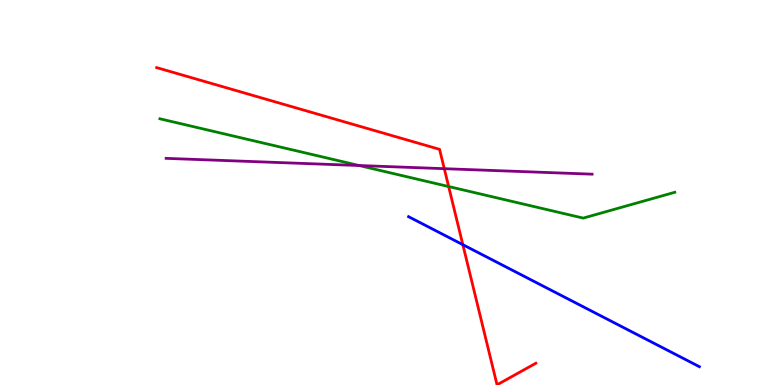[{'lines': ['blue', 'red'], 'intersections': [{'x': 5.97, 'y': 3.64}]}, {'lines': ['green', 'red'], 'intersections': [{'x': 5.79, 'y': 5.16}]}, {'lines': ['purple', 'red'], 'intersections': [{'x': 5.73, 'y': 5.62}]}, {'lines': ['blue', 'green'], 'intersections': []}, {'lines': ['blue', 'purple'], 'intersections': []}, {'lines': ['green', 'purple'], 'intersections': [{'x': 4.63, 'y': 5.7}]}]